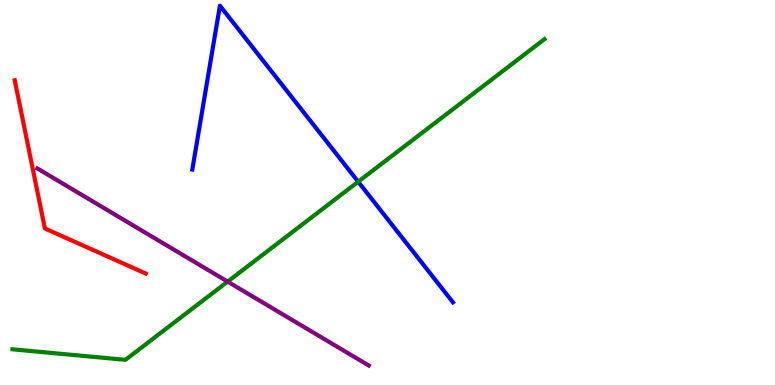[{'lines': ['blue', 'red'], 'intersections': []}, {'lines': ['green', 'red'], 'intersections': []}, {'lines': ['purple', 'red'], 'intersections': []}, {'lines': ['blue', 'green'], 'intersections': [{'x': 4.62, 'y': 5.28}]}, {'lines': ['blue', 'purple'], 'intersections': []}, {'lines': ['green', 'purple'], 'intersections': [{'x': 2.94, 'y': 2.69}]}]